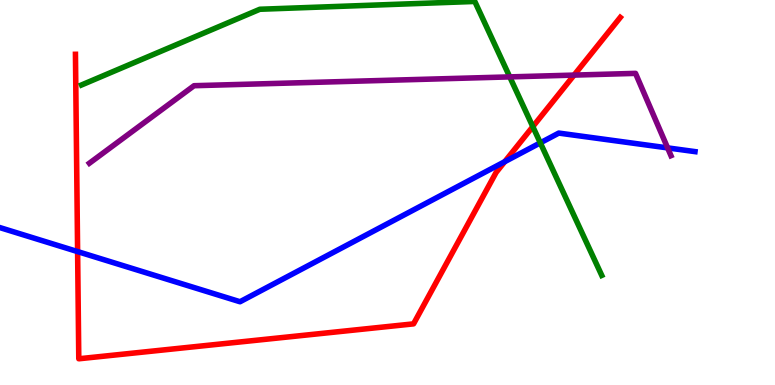[{'lines': ['blue', 'red'], 'intersections': [{'x': 1.0, 'y': 3.47}, {'x': 6.51, 'y': 5.8}]}, {'lines': ['green', 'red'], 'intersections': [{'x': 6.87, 'y': 6.71}]}, {'lines': ['purple', 'red'], 'intersections': [{'x': 7.41, 'y': 8.05}]}, {'lines': ['blue', 'green'], 'intersections': [{'x': 6.97, 'y': 6.29}]}, {'lines': ['blue', 'purple'], 'intersections': [{'x': 8.61, 'y': 6.16}]}, {'lines': ['green', 'purple'], 'intersections': [{'x': 6.58, 'y': 8.0}]}]